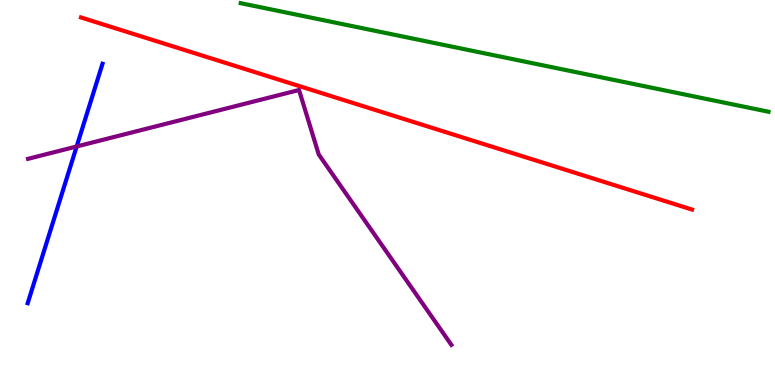[{'lines': ['blue', 'red'], 'intersections': []}, {'lines': ['green', 'red'], 'intersections': []}, {'lines': ['purple', 'red'], 'intersections': []}, {'lines': ['blue', 'green'], 'intersections': []}, {'lines': ['blue', 'purple'], 'intersections': [{'x': 0.989, 'y': 6.2}]}, {'lines': ['green', 'purple'], 'intersections': []}]